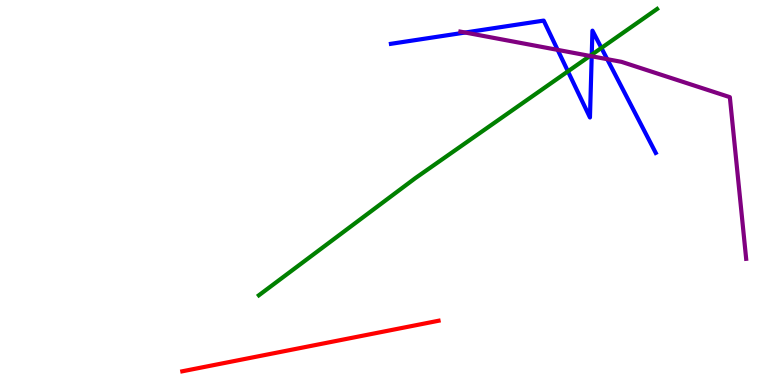[{'lines': ['blue', 'red'], 'intersections': []}, {'lines': ['green', 'red'], 'intersections': []}, {'lines': ['purple', 'red'], 'intersections': []}, {'lines': ['blue', 'green'], 'intersections': [{'x': 7.33, 'y': 8.15}, {'x': 7.64, 'y': 8.58}, {'x': 7.76, 'y': 8.75}]}, {'lines': ['blue', 'purple'], 'intersections': [{'x': 6.0, 'y': 9.16}, {'x': 7.2, 'y': 8.7}, {'x': 7.63, 'y': 8.54}, {'x': 7.84, 'y': 8.46}]}, {'lines': ['green', 'purple'], 'intersections': [{'x': 7.61, 'y': 8.55}]}]